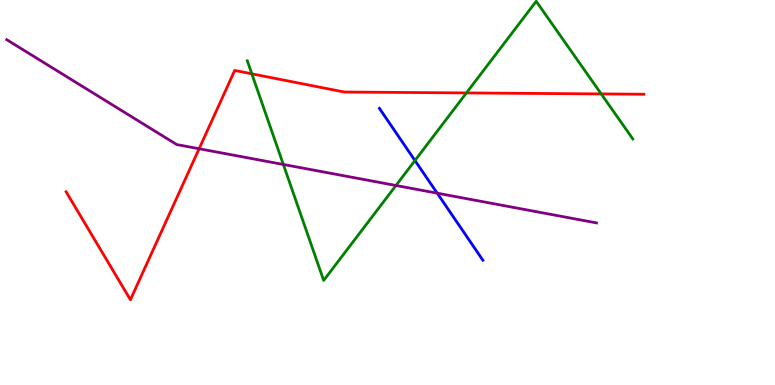[{'lines': ['blue', 'red'], 'intersections': []}, {'lines': ['green', 'red'], 'intersections': [{'x': 3.25, 'y': 8.08}, {'x': 6.02, 'y': 7.59}, {'x': 7.76, 'y': 7.56}]}, {'lines': ['purple', 'red'], 'intersections': [{'x': 2.57, 'y': 6.14}]}, {'lines': ['blue', 'green'], 'intersections': [{'x': 5.35, 'y': 5.83}]}, {'lines': ['blue', 'purple'], 'intersections': [{'x': 5.64, 'y': 4.98}]}, {'lines': ['green', 'purple'], 'intersections': [{'x': 3.66, 'y': 5.73}, {'x': 5.11, 'y': 5.18}]}]